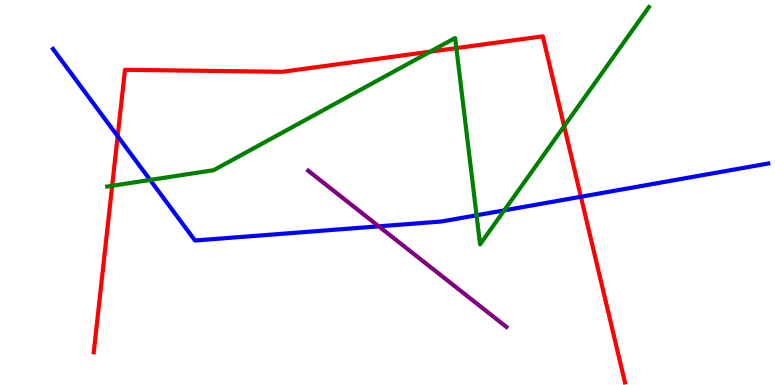[{'lines': ['blue', 'red'], 'intersections': [{'x': 1.52, 'y': 6.46}, {'x': 7.5, 'y': 4.89}]}, {'lines': ['green', 'red'], 'intersections': [{'x': 1.45, 'y': 5.17}, {'x': 5.55, 'y': 8.66}, {'x': 5.89, 'y': 8.75}, {'x': 7.28, 'y': 6.72}]}, {'lines': ['purple', 'red'], 'intersections': []}, {'lines': ['blue', 'green'], 'intersections': [{'x': 1.94, 'y': 5.33}, {'x': 6.15, 'y': 4.41}, {'x': 6.51, 'y': 4.54}]}, {'lines': ['blue', 'purple'], 'intersections': [{'x': 4.89, 'y': 4.12}]}, {'lines': ['green', 'purple'], 'intersections': []}]